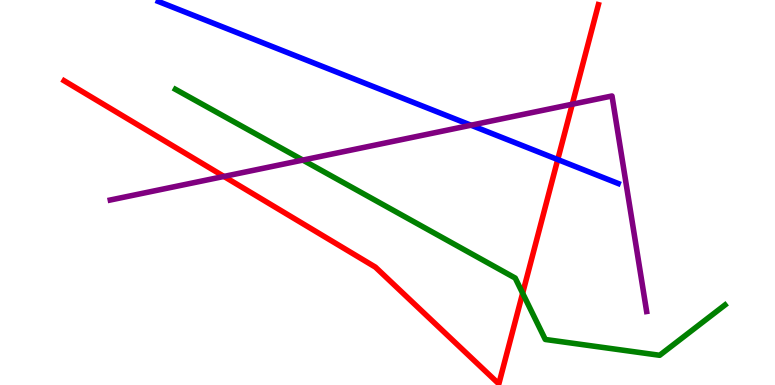[{'lines': ['blue', 'red'], 'intersections': [{'x': 7.2, 'y': 5.86}]}, {'lines': ['green', 'red'], 'intersections': [{'x': 6.74, 'y': 2.38}]}, {'lines': ['purple', 'red'], 'intersections': [{'x': 2.89, 'y': 5.42}, {'x': 7.38, 'y': 7.29}]}, {'lines': ['blue', 'green'], 'intersections': []}, {'lines': ['blue', 'purple'], 'intersections': [{'x': 6.08, 'y': 6.75}]}, {'lines': ['green', 'purple'], 'intersections': [{'x': 3.91, 'y': 5.84}]}]